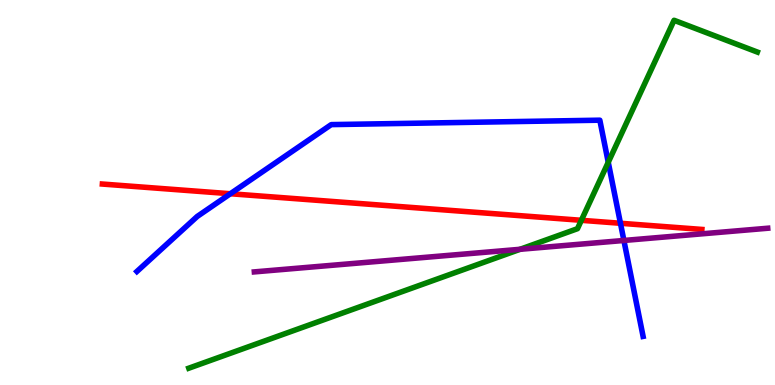[{'lines': ['blue', 'red'], 'intersections': [{'x': 2.97, 'y': 4.97}, {'x': 8.01, 'y': 4.2}]}, {'lines': ['green', 'red'], 'intersections': [{'x': 7.5, 'y': 4.28}]}, {'lines': ['purple', 'red'], 'intersections': []}, {'lines': ['blue', 'green'], 'intersections': [{'x': 7.85, 'y': 5.78}]}, {'lines': ['blue', 'purple'], 'intersections': [{'x': 8.05, 'y': 3.75}]}, {'lines': ['green', 'purple'], 'intersections': [{'x': 6.71, 'y': 3.52}]}]